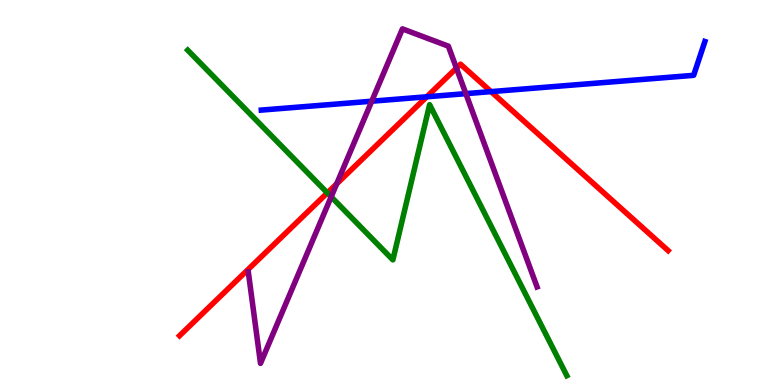[{'lines': ['blue', 'red'], 'intersections': [{'x': 5.51, 'y': 7.49}, {'x': 6.34, 'y': 7.62}]}, {'lines': ['green', 'red'], 'intersections': [{'x': 4.22, 'y': 4.99}]}, {'lines': ['purple', 'red'], 'intersections': [{'x': 4.34, 'y': 5.22}, {'x': 5.89, 'y': 8.23}]}, {'lines': ['blue', 'green'], 'intersections': []}, {'lines': ['blue', 'purple'], 'intersections': [{'x': 4.8, 'y': 7.37}, {'x': 6.01, 'y': 7.57}]}, {'lines': ['green', 'purple'], 'intersections': [{'x': 4.27, 'y': 4.89}]}]